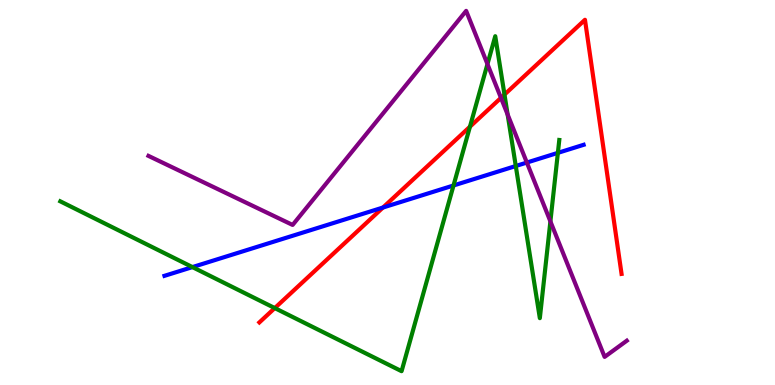[{'lines': ['blue', 'red'], 'intersections': [{'x': 4.94, 'y': 4.61}]}, {'lines': ['green', 'red'], 'intersections': [{'x': 3.55, 'y': 2.0}, {'x': 6.06, 'y': 6.71}, {'x': 6.51, 'y': 7.54}]}, {'lines': ['purple', 'red'], 'intersections': [{'x': 6.46, 'y': 7.46}]}, {'lines': ['blue', 'green'], 'intersections': [{'x': 2.48, 'y': 3.06}, {'x': 5.85, 'y': 5.18}, {'x': 6.66, 'y': 5.69}, {'x': 7.2, 'y': 6.03}]}, {'lines': ['blue', 'purple'], 'intersections': [{'x': 6.8, 'y': 5.78}]}, {'lines': ['green', 'purple'], 'intersections': [{'x': 6.29, 'y': 8.34}, {'x': 6.55, 'y': 7.02}, {'x': 7.1, 'y': 4.25}]}]